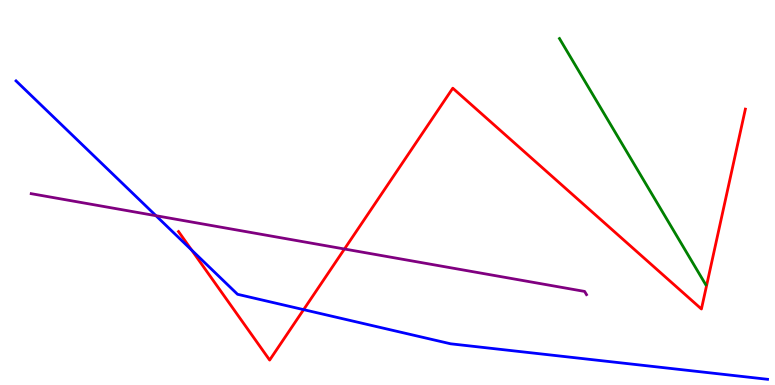[{'lines': ['blue', 'red'], 'intersections': [{'x': 2.47, 'y': 3.5}, {'x': 3.92, 'y': 1.96}]}, {'lines': ['green', 'red'], 'intersections': []}, {'lines': ['purple', 'red'], 'intersections': [{'x': 4.44, 'y': 3.53}]}, {'lines': ['blue', 'green'], 'intersections': []}, {'lines': ['blue', 'purple'], 'intersections': [{'x': 2.01, 'y': 4.4}]}, {'lines': ['green', 'purple'], 'intersections': []}]